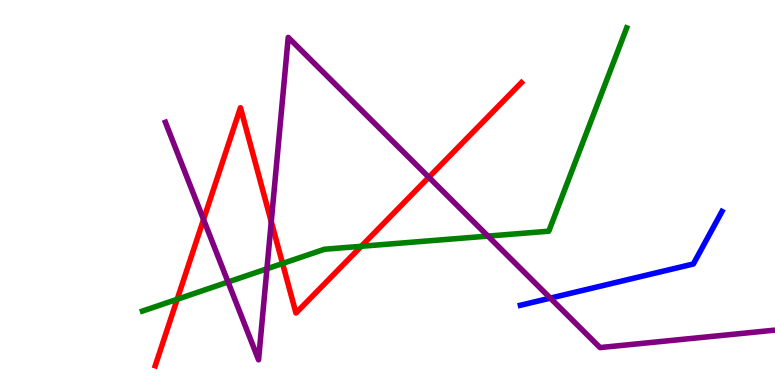[{'lines': ['blue', 'red'], 'intersections': []}, {'lines': ['green', 'red'], 'intersections': [{'x': 2.29, 'y': 2.23}, {'x': 3.65, 'y': 3.16}, {'x': 4.66, 'y': 3.6}]}, {'lines': ['purple', 'red'], 'intersections': [{'x': 2.63, 'y': 4.3}, {'x': 3.5, 'y': 4.24}, {'x': 5.53, 'y': 5.4}]}, {'lines': ['blue', 'green'], 'intersections': []}, {'lines': ['blue', 'purple'], 'intersections': [{'x': 7.1, 'y': 2.26}]}, {'lines': ['green', 'purple'], 'intersections': [{'x': 2.94, 'y': 2.68}, {'x': 3.44, 'y': 3.02}, {'x': 6.3, 'y': 3.87}]}]